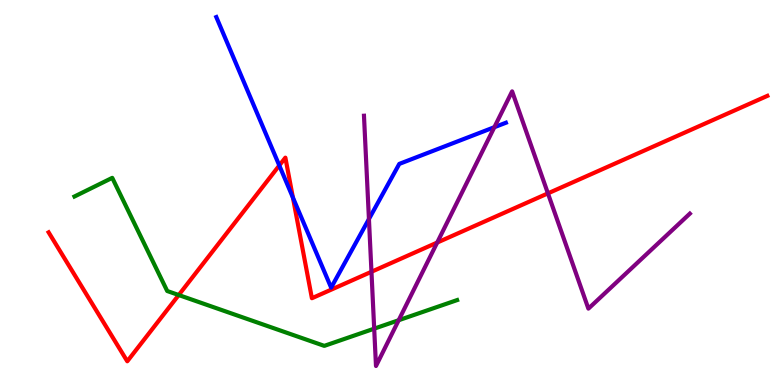[{'lines': ['blue', 'red'], 'intersections': [{'x': 3.6, 'y': 5.7}, {'x': 3.78, 'y': 4.87}]}, {'lines': ['green', 'red'], 'intersections': [{'x': 2.31, 'y': 2.34}]}, {'lines': ['purple', 'red'], 'intersections': [{'x': 4.79, 'y': 2.94}, {'x': 5.64, 'y': 3.7}, {'x': 7.07, 'y': 4.98}]}, {'lines': ['blue', 'green'], 'intersections': []}, {'lines': ['blue', 'purple'], 'intersections': [{'x': 4.76, 'y': 4.31}, {'x': 6.38, 'y': 6.7}]}, {'lines': ['green', 'purple'], 'intersections': [{'x': 4.83, 'y': 1.46}, {'x': 5.14, 'y': 1.68}]}]